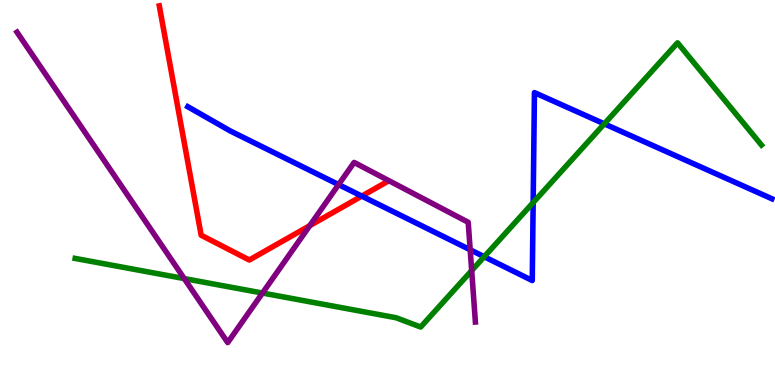[{'lines': ['blue', 'red'], 'intersections': [{'x': 4.67, 'y': 4.91}]}, {'lines': ['green', 'red'], 'intersections': []}, {'lines': ['purple', 'red'], 'intersections': [{'x': 4.0, 'y': 4.14}]}, {'lines': ['blue', 'green'], 'intersections': [{'x': 6.25, 'y': 3.33}, {'x': 6.88, 'y': 4.74}, {'x': 7.8, 'y': 6.78}]}, {'lines': ['blue', 'purple'], 'intersections': [{'x': 4.37, 'y': 5.21}, {'x': 6.07, 'y': 3.51}]}, {'lines': ['green', 'purple'], 'intersections': [{'x': 2.38, 'y': 2.76}, {'x': 3.39, 'y': 2.39}, {'x': 6.09, 'y': 2.97}]}]